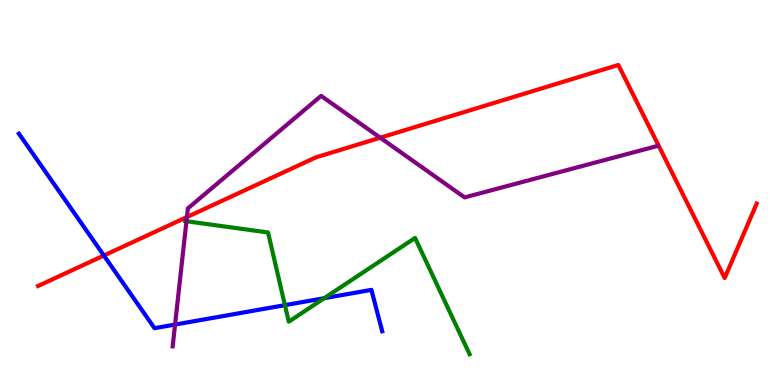[{'lines': ['blue', 'red'], 'intersections': [{'x': 1.34, 'y': 3.36}]}, {'lines': ['green', 'red'], 'intersections': []}, {'lines': ['purple', 'red'], 'intersections': [{'x': 2.41, 'y': 4.36}, {'x': 4.91, 'y': 6.42}]}, {'lines': ['blue', 'green'], 'intersections': [{'x': 3.68, 'y': 2.07}, {'x': 4.18, 'y': 2.25}]}, {'lines': ['blue', 'purple'], 'intersections': [{'x': 2.26, 'y': 1.57}]}, {'lines': ['green', 'purple'], 'intersections': [{'x': 2.41, 'y': 4.25}]}]